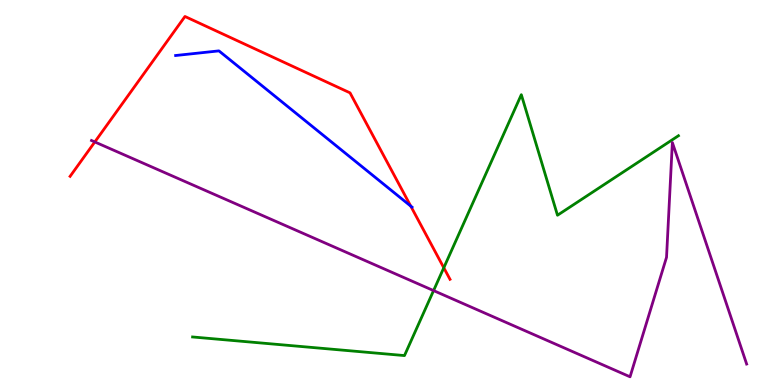[{'lines': ['blue', 'red'], 'intersections': [{'x': 5.3, 'y': 4.65}]}, {'lines': ['green', 'red'], 'intersections': [{'x': 5.73, 'y': 3.05}]}, {'lines': ['purple', 'red'], 'intersections': [{'x': 1.22, 'y': 6.31}]}, {'lines': ['blue', 'green'], 'intersections': []}, {'lines': ['blue', 'purple'], 'intersections': []}, {'lines': ['green', 'purple'], 'intersections': [{'x': 5.59, 'y': 2.45}]}]